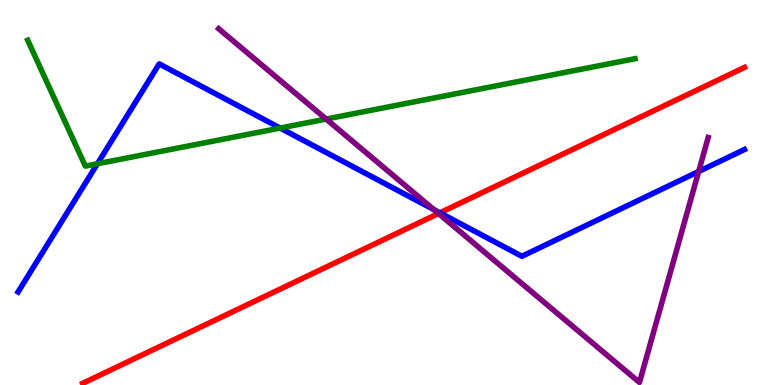[{'lines': ['blue', 'red'], 'intersections': [{'x': 5.68, 'y': 4.47}]}, {'lines': ['green', 'red'], 'intersections': []}, {'lines': ['purple', 'red'], 'intersections': [{'x': 5.66, 'y': 4.45}]}, {'lines': ['blue', 'green'], 'intersections': [{'x': 1.26, 'y': 5.75}, {'x': 3.62, 'y': 6.67}]}, {'lines': ['blue', 'purple'], 'intersections': [{'x': 5.6, 'y': 4.56}, {'x': 9.01, 'y': 5.55}]}, {'lines': ['green', 'purple'], 'intersections': [{'x': 4.21, 'y': 6.91}]}]